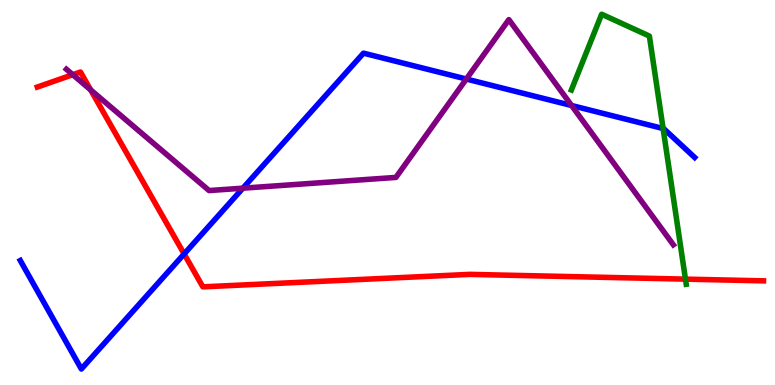[{'lines': ['blue', 'red'], 'intersections': [{'x': 2.38, 'y': 3.4}]}, {'lines': ['green', 'red'], 'intersections': [{'x': 8.84, 'y': 2.75}]}, {'lines': ['purple', 'red'], 'intersections': [{'x': 0.939, 'y': 8.06}, {'x': 1.17, 'y': 7.67}]}, {'lines': ['blue', 'green'], 'intersections': [{'x': 8.56, 'y': 6.66}]}, {'lines': ['blue', 'purple'], 'intersections': [{'x': 3.13, 'y': 5.11}, {'x': 6.02, 'y': 7.95}, {'x': 7.38, 'y': 7.26}]}, {'lines': ['green', 'purple'], 'intersections': []}]